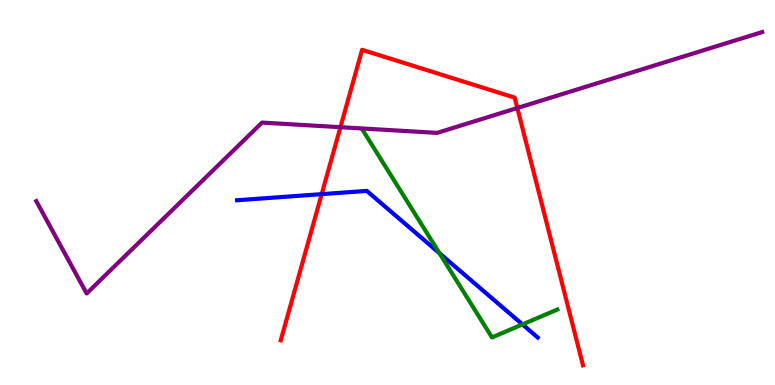[{'lines': ['blue', 'red'], 'intersections': [{'x': 4.15, 'y': 4.96}]}, {'lines': ['green', 'red'], 'intersections': []}, {'lines': ['purple', 'red'], 'intersections': [{'x': 4.39, 'y': 6.7}, {'x': 6.68, 'y': 7.19}]}, {'lines': ['blue', 'green'], 'intersections': [{'x': 5.67, 'y': 3.42}, {'x': 6.74, 'y': 1.57}]}, {'lines': ['blue', 'purple'], 'intersections': []}, {'lines': ['green', 'purple'], 'intersections': []}]